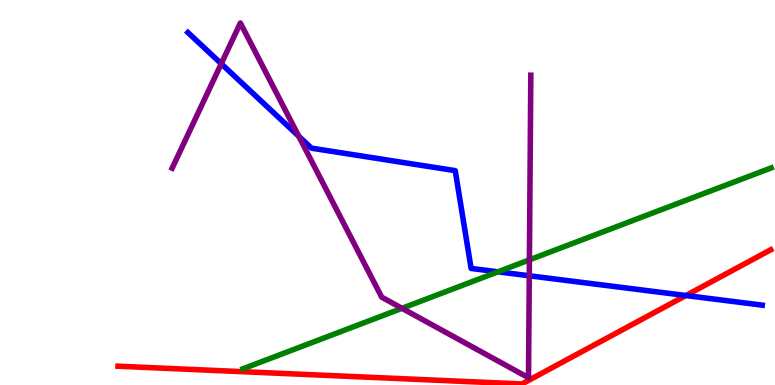[{'lines': ['blue', 'red'], 'intersections': [{'x': 8.85, 'y': 2.32}]}, {'lines': ['green', 'red'], 'intersections': []}, {'lines': ['purple', 'red'], 'intersections': []}, {'lines': ['blue', 'green'], 'intersections': [{'x': 6.43, 'y': 2.94}]}, {'lines': ['blue', 'purple'], 'intersections': [{'x': 2.85, 'y': 8.35}, {'x': 3.86, 'y': 6.46}, {'x': 6.83, 'y': 2.84}]}, {'lines': ['green', 'purple'], 'intersections': [{'x': 5.19, 'y': 1.99}, {'x': 6.83, 'y': 3.25}]}]